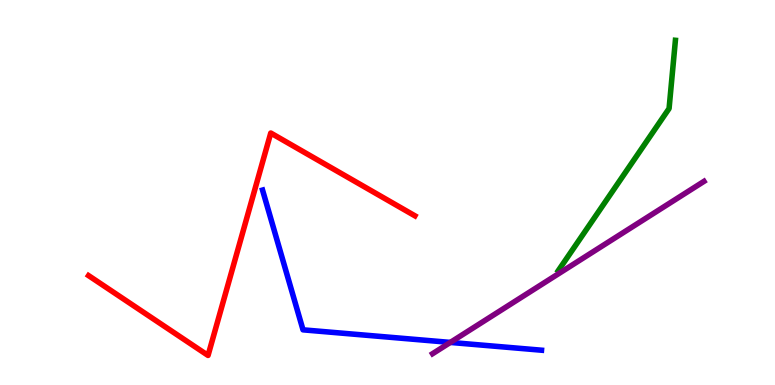[{'lines': ['blue', 'red'], 'intersections': []}, {'lines': ['green', 'red'], 'intersections': []}, {'lines': ['purple', 'red'], 'intersections': []}, {'lines': ['blue', 'green'], 'intersections': []}, {'lines': ['blue', 'purple'], 'intersections': [{'x': 5.81, 'y': 1.11}]}, {'lines': ['green', 'purple'], 'intersections': []}]